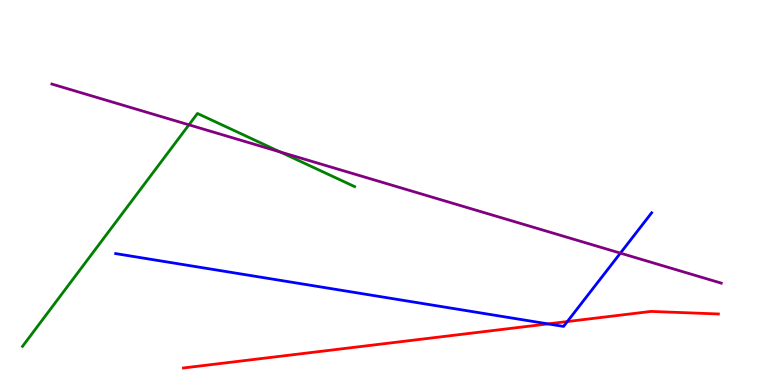[{'lines': ['blue', 'red'], 'intersections': [{'x': 7.07, 'y': 1.59}, {'x': 7.32, 'y': 1.65}]}, {'lines': ['green', 'red'], 'intersections': []}, {'lines': ['purple', 'red'], 'intersections': []}, {'lines': ['blue', 'green'], 'intersections': []}, {'lines': ['blue', 'purple'], 'intersections': [{'x': 8.01, 'y': 3.43}]}, {'lines': ['green', 'purple'], 'intersections': [{'x': 2.44, 'y': 6.76}, {'x': 3.61, 'y': 6.05}]}]